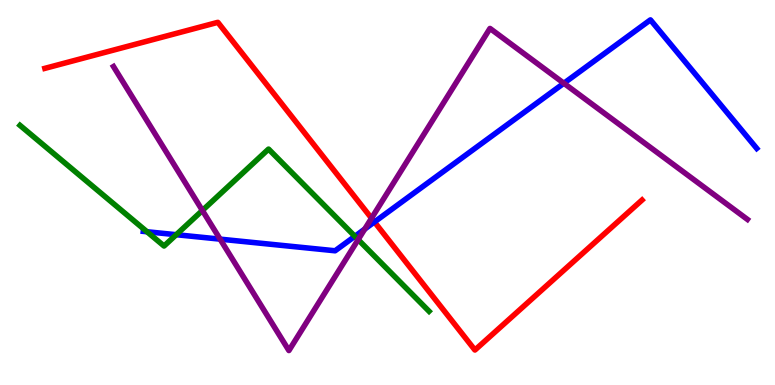[{'lines': ['blue', 'red'], 'intersections': [{'x': 4.83, 'y': 4.23}]}, {'lines': ['green', 'red'], 'intersections': []}, {'lines': ['purple', 'red'], 'intersections': [{'x': 4.79, 'y': 4.33}]}, {'lines': ['blue', 'green'], 'intersections': [{'x': 1.9, 'y': 3.98}, {'x': 2.27, 'y': 3.9}, {'x': 4.58, 'y': 3.86}]}, {'lines': ['blue', 'purple'], 'intersections': [{'x': 2.84, 'y': 3.79}, {'x': 4.71, 'y': 4.05}, {'x': 7.28, 'y': 7.84}]}, {'lines': ['green', 'purple'], 'intersections': [{'x': 2.61, 'y': 4.53}, {'x': 4.62, 'y': 3.78}]}]